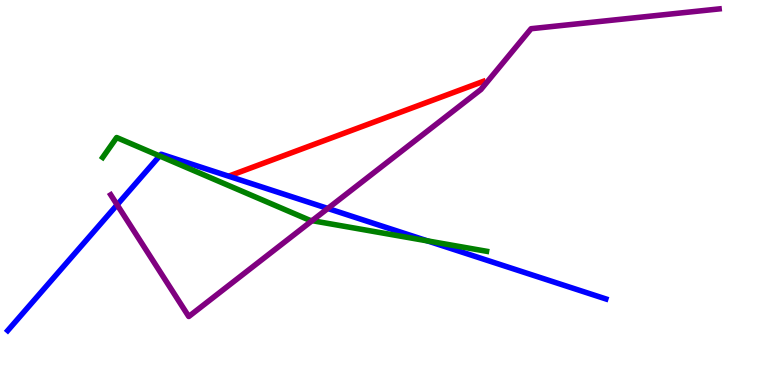[{'lines': ['blue', 'red'], 'intersections': []}, {'lines': ['green', 'red'], 'intersections': []}, {'lines': ['purple', 'red'], 'intersections': []}, {'lines': ['blue', 'green'], 'intersections': [{'x': 2.06, 'y': 5.95}, {'x': 5.52, 'y': 3.74}]}, {'lines': ['blue', 'purple'], 'intersections': [{'x': 1.51, 'y': 4.68}, {'x': 4.23, 'y': 4.59}]}, {'lines': ['green', 'purple'], 'intersections': [{'x': 4.03, 'y': 4.27}]}]